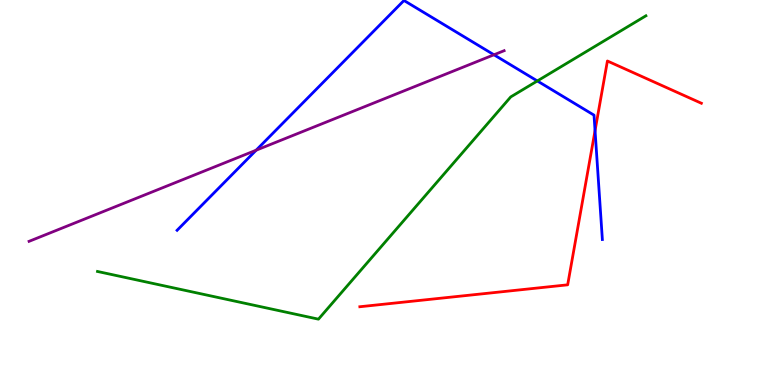[{'lines': ['blue', 'red'], 'intersections': [{'x': 7.68, 'y': 6.61}]}, {'lines': ['green', 'red'], 'intersections': []}, {'lines': ['purple', 'red'], 'intersections': []}, {'lines': ['blue', 'green'], 'intersections': [{'x': 6.93, 'y': 7.9}]}, {'lines': ['blue', 'purple'], 'intersections': [{'x': 3.31, 'y': 6.1}, {'x': 6.37, 'y': 8.58}]}, {'lines': ['green', 'purple'], 'intersections': []}]